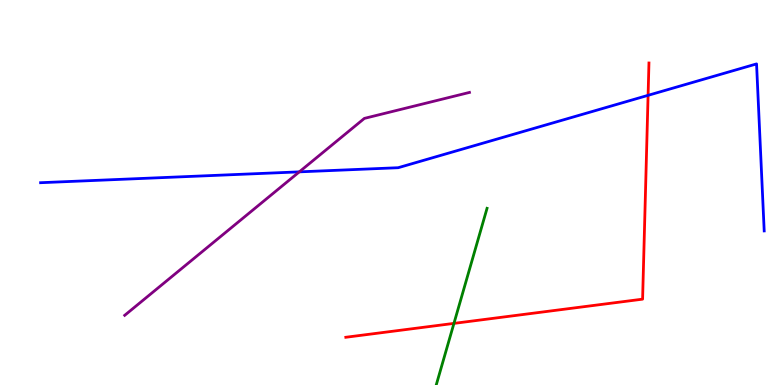[{'lines': ['blue', 'red'], 'intersections': [{'x': 8.36, 'y': 7.52}]}, {'lines': ['green', 'red'], 'intersections': [{'x': 5.86, 'y': 1.6}]}, {'lines': ['purple', 'red'], 'intersections': []}, {'lines': ['blue', 'green'], 'intersections': []}, {'lines': ['blue', 'purple'], 'intersections': [{'x': 3.86, 'y': 5.54}]}, {'lines': ['green', 'purple'], 'intersections': []}]